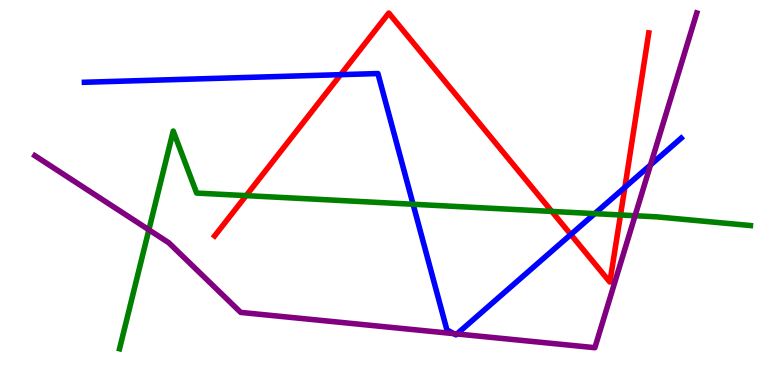[{'lines': ['blue', 'red'], 'intersections': [{'x': 4.4, 'y': 8.06}, {'x': 7.37, 'y': 3.91}, {'x': 8.06, 'y': 5.13}]}, {'lines': ['green', 'red'], 'intersections': [{'x': 3.18, 'y': 4.92}, {'x': 7.12, 'y': 4.51}, {'x': 8.01, 'y': 4.42}]}, {'lines': ['purple', 'red'], 'intersections': []}, {'lines': ['blue', 'green'], 'intersections': [{'x': 5.33, 'y': 4.69}, {'x': 7.67, 'y': 4.45}]}, {'lines': ['blue', 'purple'], 'intersections': [{'x': 5.85, 'y': 1.33}, {'x': 5.9, 'y': 1.33}, {'x': 8.39, 'y': 5.72}]}, {'lines': ['green', 'purple'], 'intersections': [{'x': 1.92, 'y': 4.03}, {'x': 8.19, 'y': 4.4}]}]